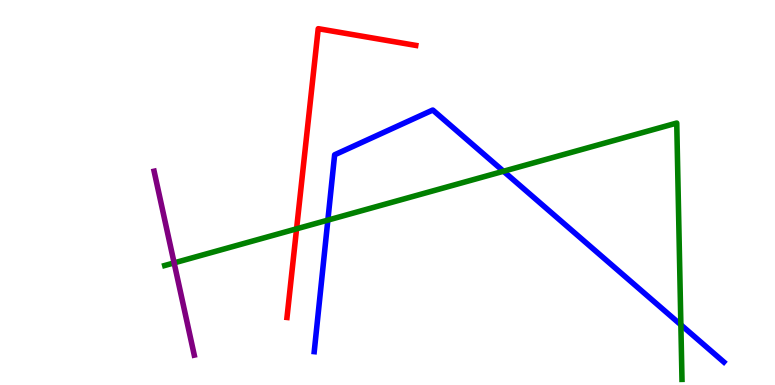[{'lines': ['blue', 'red'], 'intersections': []}, {'lines': ['green', 'red'], 'intersections': [{'x': 3.83, 'y': 4.06}]}, {'lines': ['purple', 'red'], 'intersections': []}, {'lines': ['blue', 'green'], 'intersections': [{'x': 4.23, 'y': 4.28}, {'x': 6.5, 'y': 5.55}, {'x': 8.79, 'y': 1.56}]}, {'lines': ['blue', 'purple'], 'intersections': []}, {'lines': ['green', 'purple'], 'intersections': [{'x': 2.25, 'y': 3.17}]}]